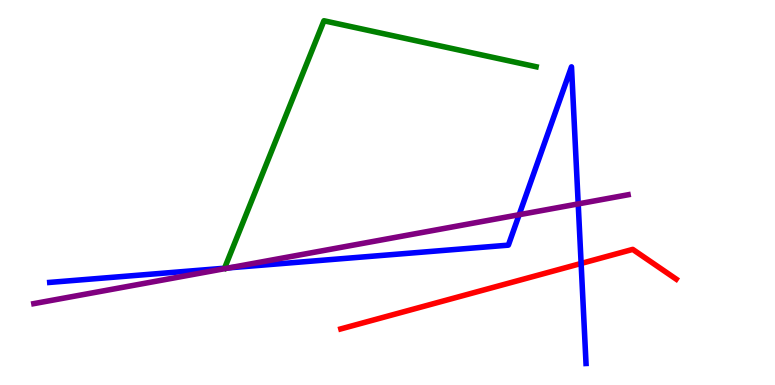[{'lines': ['blue', 'red'], 'intersections': [{'x': 7.5, 'y': 3.16}]}, {'lines': ['green', 'red'], 'intersections': []}, {'lines': ['purple', 'red'], 'intersections': []}, {'lines': ['blue', 'green'], 'intersections': [{'x': 2.9, 'y': 3.03}]}, {'lines': ['blue', 'purple'], 'intersections': [{'x': 2.96, 'y': 3.04}, {'x': 6.7, 'y': 4.42}, {'x': 7.46, 'y': 4.7}]}, {'lines': ['green', 'purple'], 'intersections': []}]